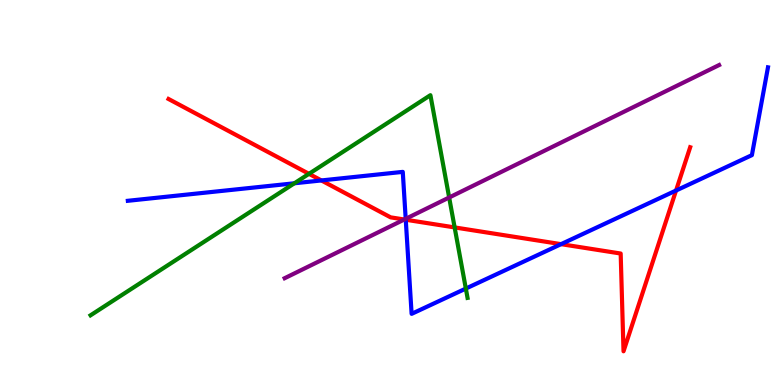[{'lines': ['blue', 'red'], 'intersections': [{'x': 4.15, 'y': 5.31}, {'x': 5.24, 'y': 4.29}, {'x': 7.24, 'y': 3.66}, {'x': 8.72, 'y': 5.05}]}, {'lines': ['green', 'red'], 'intersections': [{'x': 3.99, 'y': 5.48}, {'x': 5.87, 'y': 4.09}]}, {'lines': ['purple', 'red'], 'intersections': [{'x': 5.22, 'y': 4.3}]}, {'lines': ['blue', 'green'], 'intersections': [{'x': 3.8, 'y': 5.24}, {'x': 6.01, 'y': 2.5}]}, {'lines': ['blue', 'purple'], 'intersections': [{'x': 5.23, 'y': 4.32}]}, {'lines': ['green', 'purple'], 'intersections': [{'x': 5.8, 'y': 4.87}]}]